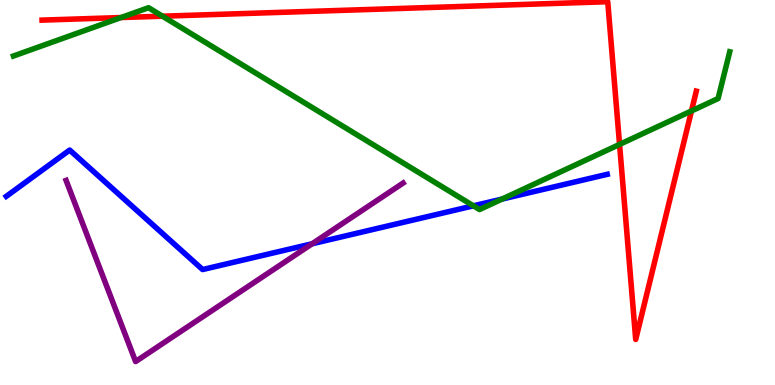[{'lines': ['blue', 'red'], 'intersections': []}, {'lines': ['green', 'red'], 'intersections': [{'x': 1.56, 'y': 9.54}, {'x': 2.1, 'y': 9.58}, {'x': 7.99, 'y': 6.25}, {'x': 8.92, 'y': 7.12}]}, {'lines': ['purple', 'red'], 'intersections': []}, {'lines': ['blue', 'green'], 'intersections': [{'x': 6.11, 'y': 4.65}, {'x': 6.48, 'y': 4.83}]}, {'lines': ['blue', 'purple'], 'intersections': [{'x': 4.03, 'y': 3.67}]}, {'lines': ['green', 'purple'], 'intersections': []}]